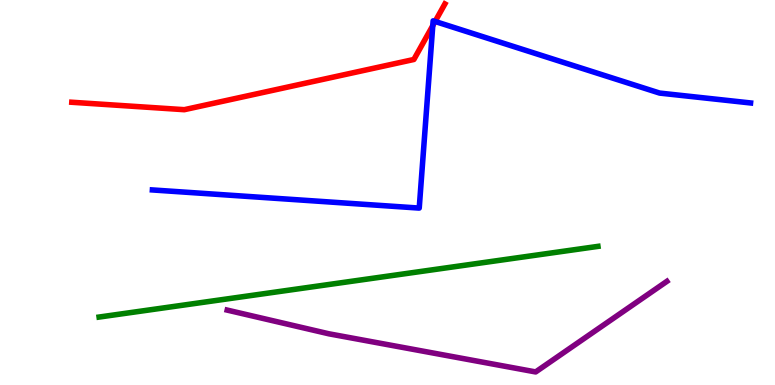[{'lines': ['blue', 'red'], 'intersections': [{'x': 5.58, 'y': 9.33}, {'x': 5.61, 'y': 9.44}]}, {'lines': ['green', 'red'], 'intersections': []}, {'lines': ['purple', 'red'], 'intersections': []}, {'lines': ['blue', 'green'], 'intersections': []}, {'lines': ['blue', 'purple'], 'intersections': []}, {'lines': ['green', 'purple'], 'intersections': []}]